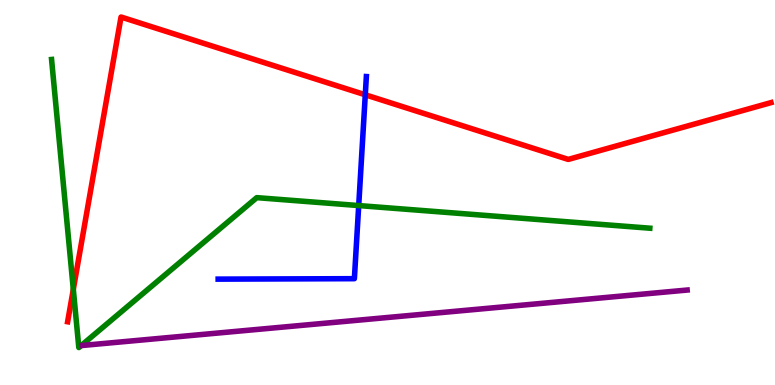[{'lines': ['blue', 'red'], 'intersections': [{'x': 4.71, 'y': 7.54}]}, {'lines': ['green', 'red'], 'intersections': [{'x': 0.946, 'y': 2.48}]}, {'lines': ['purple', 'red'], 'intersections': []}, {'lines': ['blue', 'green'], 'intersections': [{'x': 4.63, 'y': 4.66}]}, {'lines': ['blue', 'purple'], 'intersections': []}, {'lines': ['green', 'purple'], 'intersections': []}]